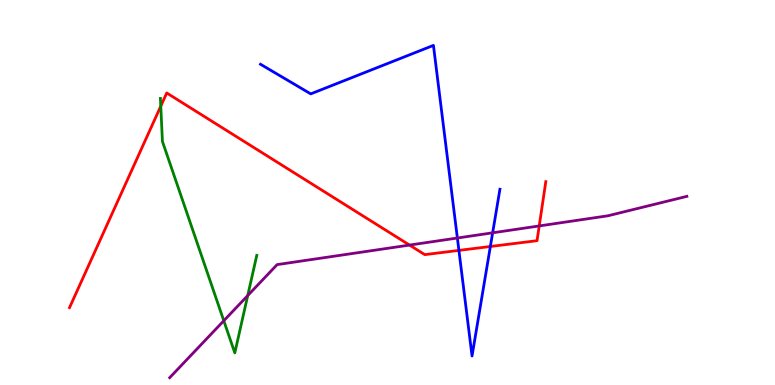[{'lines': ['blue', 'red'], 'intersections': [{'x': 5.92, 'y': 3.5}, {'x': 6.33, 'y': 3.6}]}, {'lines': ['green', 'red'], 'intersections': [{'x': 2.07, 'y': 7.24}]}, {'lines': ['purple', 'red'], 'intersections': [{'x': 5.28, 'y': 3.63}, {'x': 6.96, 'y': 4.13}]}, {'lines': ['blue', 'green'], 'intersections': []}, {'lines': ['blue', 'purple'], 'intersections': [{'x': 5.9, 'y': 3.82}, {'x': 6.36, 'y': 3.95}]}, {'lines': ['green', 'purple'], 'intersections': [{'x': 2.89, 'y': 1.67}, {'x': 3.2, 'y': 2.32}]}]